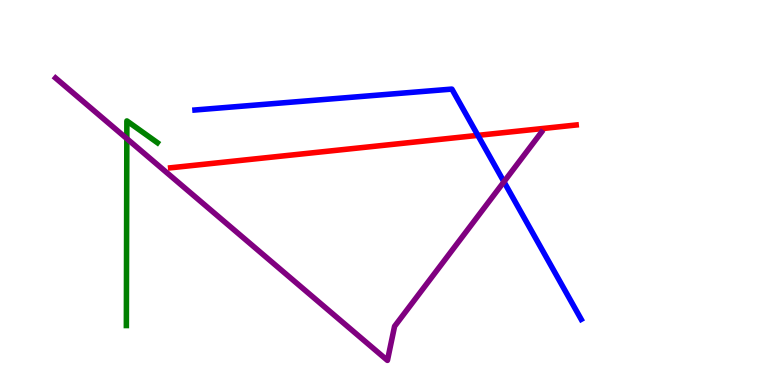[{'lines': ['blue', 'red'], 'intersections': [{'x': 6.17, 'y': 6.48}]}, {'lines': ['green', 'red'], 'intersections': []}, {'lines': ['purple', 'red'], 'intersections': []}, {'lines': ['blue', 'green'], 'intersections': []}, {'lines': ['blue', 'purple'], 'intersections': [{'x': 6.5, 'y': 5.28}]}, {'lines': ['green', 'purple'], 'intersections': [{'x': 1.64, 'y': 6.4}]}]